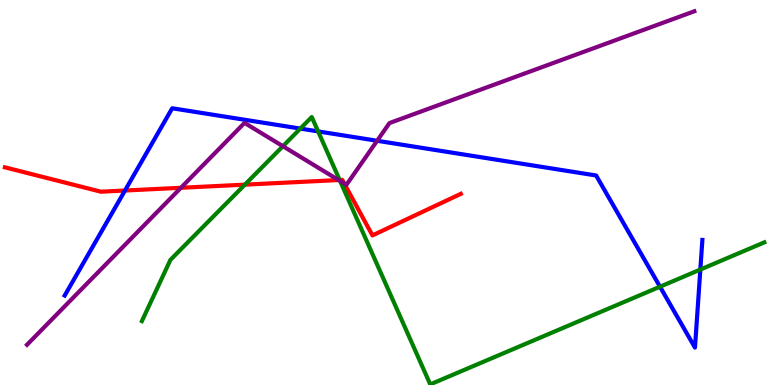[{'lines': ['blue', 'red'], 'intersections': [{'x': 1.61, 'y': 5.05}]}, {'lines': ['green', 'red'], 'intersections': [{'x': 3.16, 'y': 5.2}, {'x': 4.38, 'y': 5.32}]}, {'lines': ['purple', 'red'], 'intersections': [{'x': 2.33, 'y': 5.12}, {'x': 4.37, 'y': 5.32}, {'x': 4.44, 'y': 5.23}]}, {'lines': ['blue', 'green'], 'intersections': [{'x': 3.88, 'y': 6.66}, {'x': 4.1, 'y': 6.59}, {'x': 8.52, 'y': 2.55}, {'x': 9.04, 'y': 3.0}]}, {'lines': ['blue', 'purple'], 'intersections': [{'x': 4.87, 'y': 6.34}]}, {'lines': ['green', 'purple'], 'intersections': [{'x': 3.65, 'y': 6.2}, {'x': 4.39, 'y': 5.3}]}]